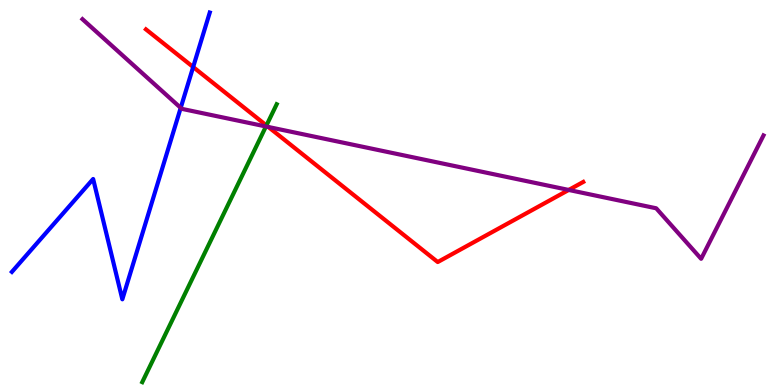[{'lines': ['blue', 'red'], 'intersections': [{'x': 2.49, 'y': 8.26}]}, {'lines': ['green', 'red'], 'intersections': [{'x': 3.44, 'y': 6.74}]}, {'lines': ['purple', 'red'], 'intersections': [{'x': 3.46, 'y': 6.7}, {'x': 7.34, 'y': 5.07}]}, {'lines': ['blue', 'green'], 'intersections': []}, {'lines': ['blue', 'purple'], 'intersections': [{'x': 2.33, 'y': 7.2}]}, {'lines': ['green', 'purple'], 'intersections': [{'x': 3.43, 'y': 6.71}]}]